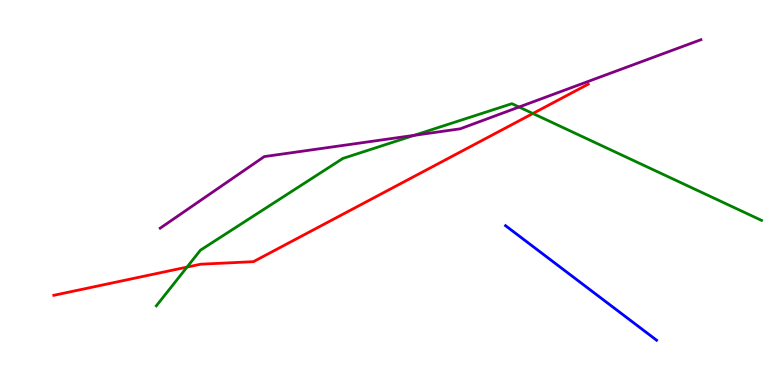[{'lines': ['blue', 'red'], 'intersections': []}, {'lines': ['green', 'red'], 'intersections': [{'x': 2.41, 'y': 3.06}, {'x': 6.88, 'y': 7.05}]}, {'lines': ['purple', 'red'], 'intersections': []}, {'lines': ['blue', 'green'], 'intersections': []}, {'lines': ['blue', 'purple'], 'intersections': []}, {'lines': ['green', 'purple'], 'intersections': [{'x': 5.35, 'y': 6.49}, {'x': 6.7, 'y': 7.22}]}]